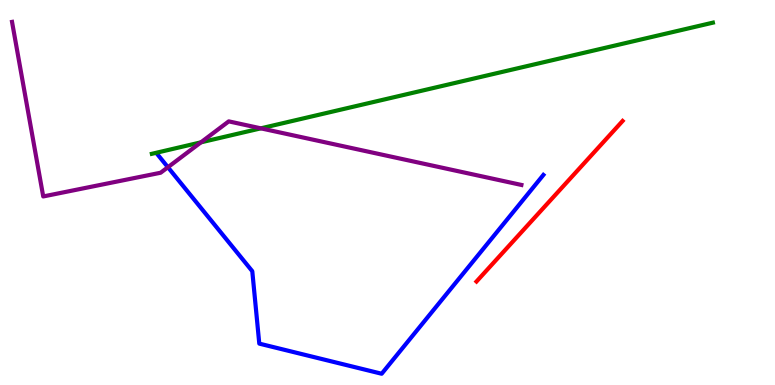[{'lines': ['blue', 'red'], 'intersections': []}, {'lines': ['green', 'red'], 'intersections': []}, {'lines': ['purple', 'red'], 'intersections': []}, {'lines': ['blue', 'green'], 'intersections': []}, {'lines': ['blue', 'purple'], 'intersections': [{'x': 2.17, 'y': 5.66}]}, {'lines': ['green', 'purple'], 'intersections': [{'x': 2.59, 'y': 6.3}, {'x': 3.37, 'y': 6.67}]}]